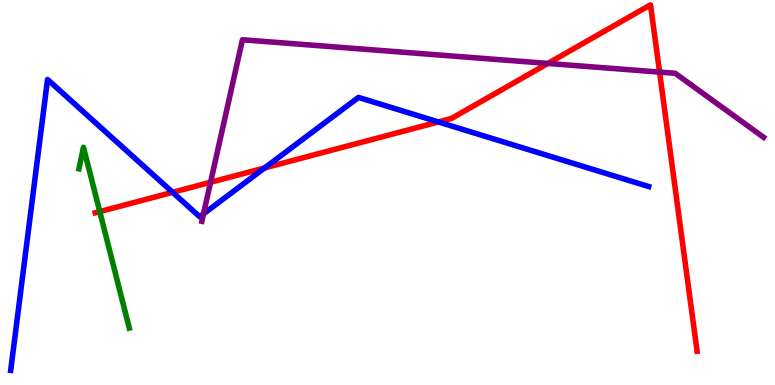[{'lines': ['blue', 'red'], 'intersections': [{'x': 2.23, 'y': 5.01}, {'x': 3.41, 'y': 5.64}, {'x': 5.66, 'y': 6.83}]}, {'lines': ['green', 'red'], 'intersections': [{'x': 1.29, 'y': 4.5}]}, {'lines': ['purple', 'red'], 'intersections': [{'x': 2.72, 'y': 5.27}, {'x': 7.07, 'y': 8.35}, {'x': 8.51, 'y': 8.13}]}, {'lines': ['blue', 'green'], 'intersections': []}, {'lines': ['blue', 'purple'], 'intersections': [{'x': 2.63, 'y': 4.44}]}, {'lines': ['green', 'purple'], 'intersections': []}]